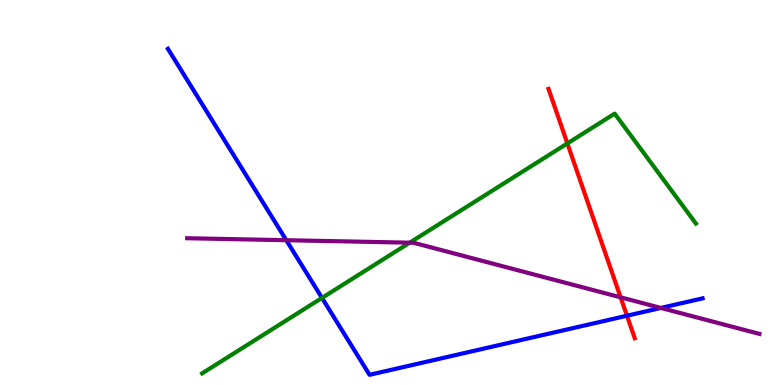[{'lines': ['blue', 'red'], 'intersections': [{'x': 8.09, 'y': 1.8}]}, {'lines': ['green', 'red'], 'intersections': [{'x': 7.32, 'y': 6.27}]}, {'lines': ['purple', 'red'], 'intersections': [{'x': 8.01, 'y': 2.28}]}, {'lines': ['blue', 'green'], 'intersections': [{'x': 4.15, 'y': 2.26}]}, {'lines': ['blue', 'purple'], 'intersections': [{'x': 3.69, 'y': 3.76}, {'x': 8.53, 'y': 2.0}]}, {'lines': ['green', 'purple'], 'intersections': [{'x': 5.29, 'y': 3.7}]}]